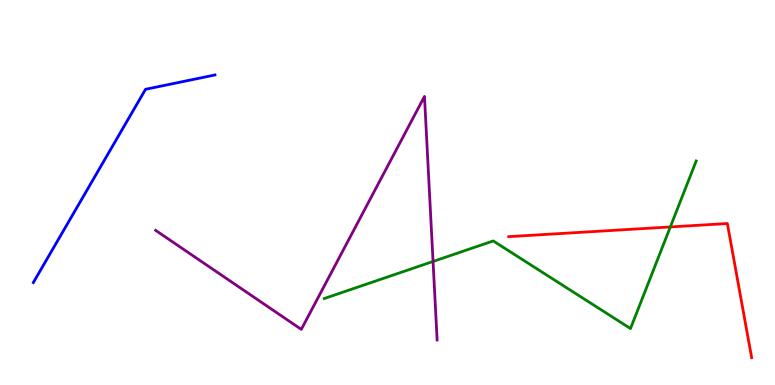[{'lines': ['blue', 'red'], 'intersections': []}, {'lines': ['green', 'red'], 'intersections': [{'x': 8.65, 'y': 4.11}]}, {'lines': ['purple', 'red'], 'intersections': []}, {'lines': ['blue', 'green'], 'intersections': []}, {'lines': ['blue', 'purple'], 'intersections': []}, {'lines': ['green', 'purple'], 'intersections': [{'x': 5.59, 'y': 3.21}]}]